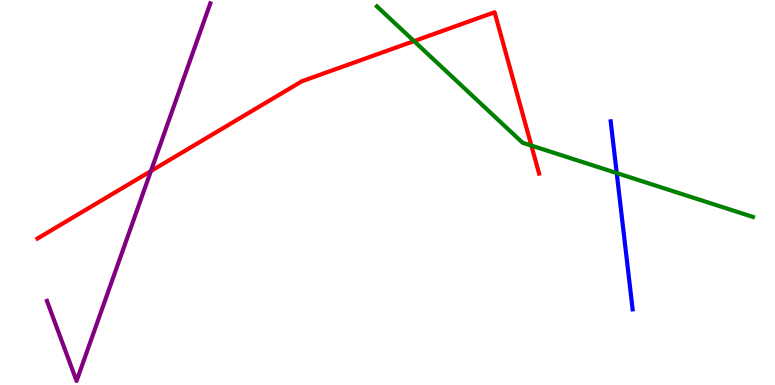[{'lines': ['blue', 'red'], 'intersections': []}, {'lines': ['green', 'red'], 'intersections': [{'x': 5.34, 'y': 8.93}, {'x': 6.86, 'y': 6.22}]}, {'lines': ['purple', 'red'], 'intersections': [{'x': 1.95, 'y': 5.56}]}, {'lines': ['blue', 'green'], 'intersections': [{'x': 7.96, 'y': 5.51}]}, {'lines': ['blue', 'purple'], 'intersections': []}, {'lines': ['green', 'purple'], 'intersections': []}]